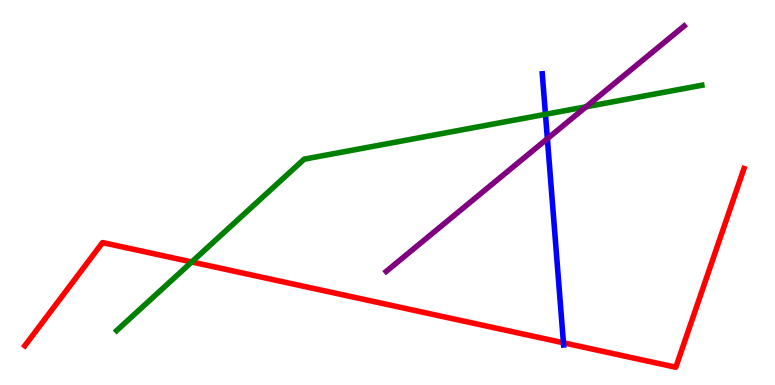[{'lines': ['blue', 'red'], 'intersections': [{'x': 7.27, 'y': 1.1}]}, {'lines': ['green', 'red'], 'intersections': [{'x': 2.47, 'y': 3.2}]}, {'lines': ['purple', 'red'], 'intersections': []}, {'lines': ['blue', 'green'], 'intersections': [{'x': 7.04, 'y': 7.03}]}, {'lines': ['blue', 'purple'], 'intersections': [{'x': 7.06, 'y': 6.4}]}, {'lines': ['green', 'purple'], 'intersections': [{'x': 7.56, 'y': 7.23}]}]